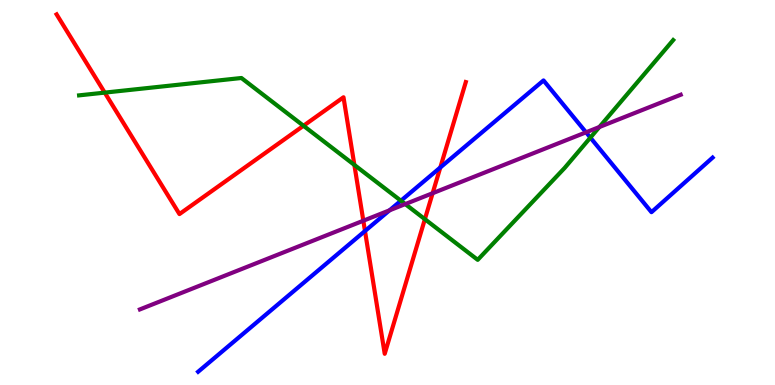[{'lines': ['blue', 'red'], 'intersections': [{'x': 4.71, 'y': 4.0}, {'x': 5.68, 'y': 5.65}]}, {'lines': ['green', 'red'], 'intersections': [{'x': 1.35, 'y': 7.59}, {'x': 3.92, 'y': 6.73}, {'x': 4.57, 'y': 5.72}, {'x': 5.48, 'y': 4.31}]}, {'lines': ['purple', 'red'], 'intersections': [{'x': 4.69, 'y': 4.27}, {'x': 5.58, 'y': 4.98}]}, {'lines': ['blue', 'green'], 'intersections': [{'x': 5.17, 'y': 4.79}, {'x': 7.62, 'y': 6.43}]}, {'lines': ['blue', 'purple'], 'intersections': [{'x': 5.03, 'y': 4.54}, {'x': 7.56, 'y': 6.56}]}, {'lines': ['green', 'purple'], 'intersections': [{'x': 5.23, 'y': 4.7}, {'x': 7.73, 'y': 6.7}]}]